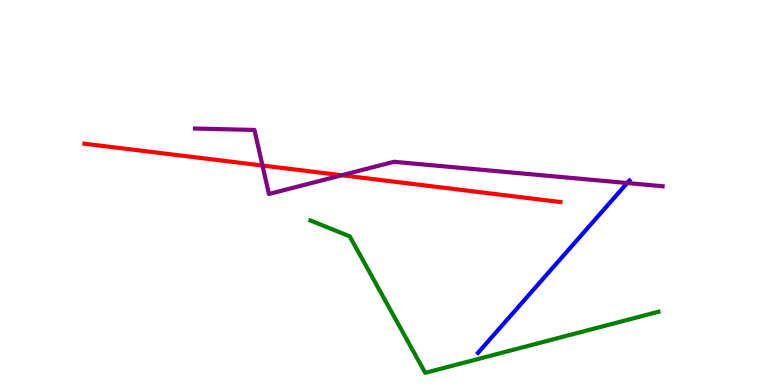[{'lines': ['blue', 'red'], 'intersections': []}, {'lines': ['green', 'red'], 'intersections': []}, {'lines': ['purple', 'red'], 'intersections': [{'x': 3.39, 'y': 5.7}, {'x': 4.41, 'y': 5.45}]}, {'lines': ['blue', 'green'], 'intersections': []}, {'lines': ['blue', 'purple'], 'intersections': [{'x': 8.09, 'y': 5.25}]}, {'lines': ['green', 'purple'], 'intersections': []}]